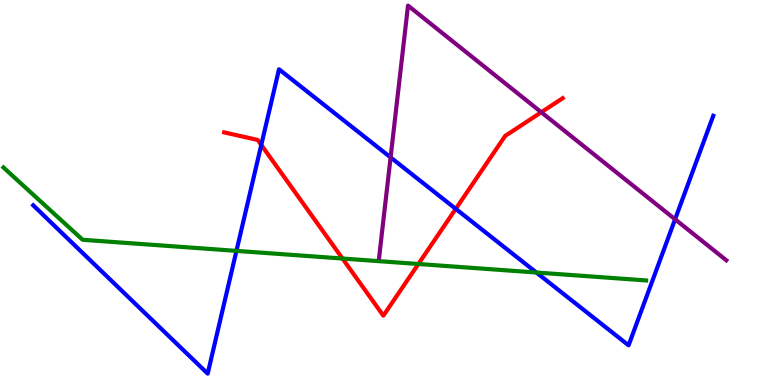[{'lines': ['blue', 'red'], 'intersections': [{'x': 3.37, 'y': 6.24}, {'x': 5.88, 'y': 4.58}]}, {'lines': ['green', 'red'], 'intersections': [{'x': 4.42, 'y': 3.28}, {'x': 5.4, 'y': 3.14}]}, {'lines': ['purple', 'red'], 'intersections': [{'x': 6.98, 'y': 7.08}]}, {'lines': ['blue', 'green'], 'intersections': [{'x': 3.05, 'y': 3.48}, {'x': 6.92, 'y': 2.92}]}, {'lines': ['blue', 'purple'], 'intersections': [{'x': 5.04, 'y': 5.91}, {'x': 8.71, 'y': 4.3}]}, {'lines': ['green', 'purple'], 'intersections': []}]